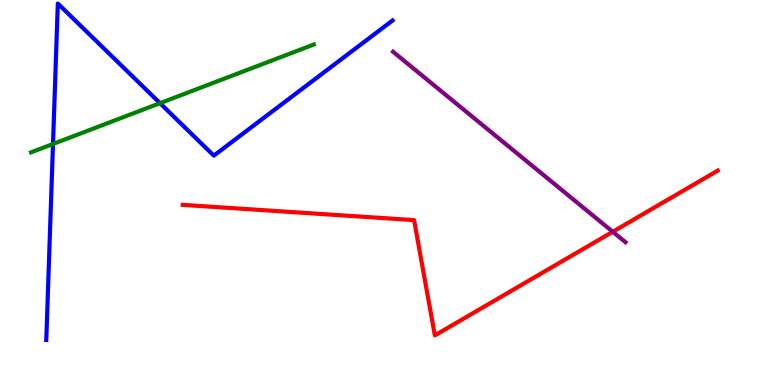[{'lines': ['blue', 'red'], 'intersections': []}, {'lines': ['green', 'red'], 'intersections': []}, {'lines': ['purple', 'red'], 'intersections': [{'x': 7.91, 'y': 3.98}]}, {'lines': ['blue', 'green'], 'intersections': [{'x': 0.684, 'y': 6.26}, {'x': 2.06, 'y': 7.32}]}, {'lines': ['blue', 'purple'], 'intersections': []}, {'lines': ['green', 'purple'], 'intersections': []}]